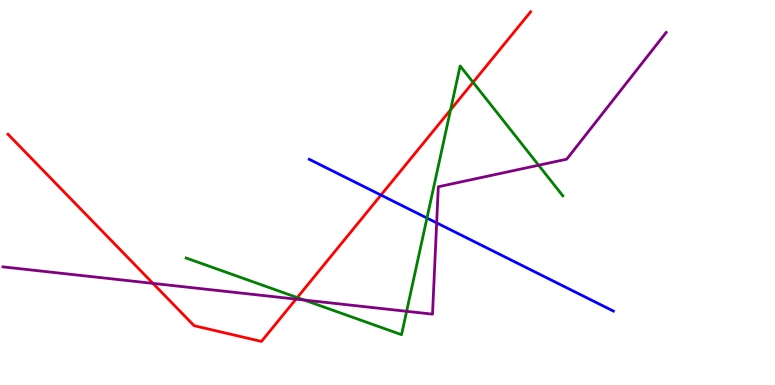[{'lines': ['blue', 'red'], 'intersections': [{'x': 4.92, 'y': 4.93}]}, {'lines': ['green', 'red'], 'intersections': [{'x': 3.84, 'y': 2.27}, {'x': 5.81, 'y': 7.15}, {'x': 6.1, 'y': 7.86}]}, {'lines': ['purple', 'red'], 'intersections': [{'x': 1.97, 'y': 2.64}, {'x': 3.82, 'y': 2.23}]}, {'lines': ['blue', 'green'], 'intersections': [{'x': 5.51, 'y': 4.34}]}, {'lines': ['blue', 'purple'], 'intersections': [{'x': 5.63, 'y': 4.21}]}, {'lines': ['green', 'purple'], 'intersections': [{'x': 3.92, 'y': 2.21}, {'x': 5.25, 'y': 1.91}, {'x': 6.95, 'y': 5.71}]}]